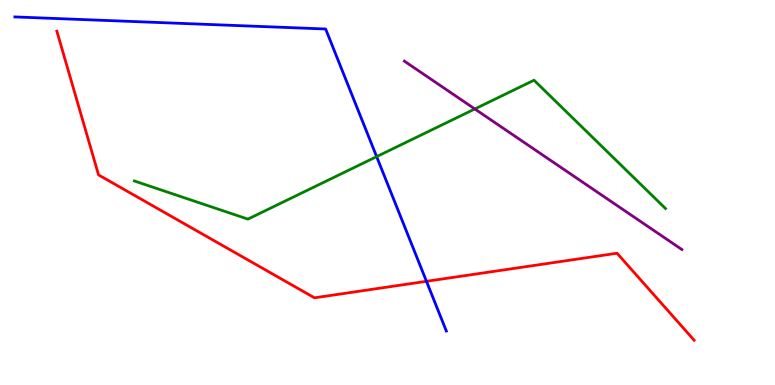[{'lines': ['blue', 'red'], 'intersections': [{'x': 5.5, 'y': 2.69}]}, {'lines': ['green', 'red'], 'intersections': []}, {'lines': ['purple', 'red'], 'intersections': []}, {'lines': ['blue', 'green'], 'intersections': [{'x': 4.86, 'y': 5.93}]}, {'lines': ['blue', 'purple'], 'intersections': []}, {'lines': ['green', 'purple'], 'intersections': [{'x': 6.13, 'y': 7.17}]}]